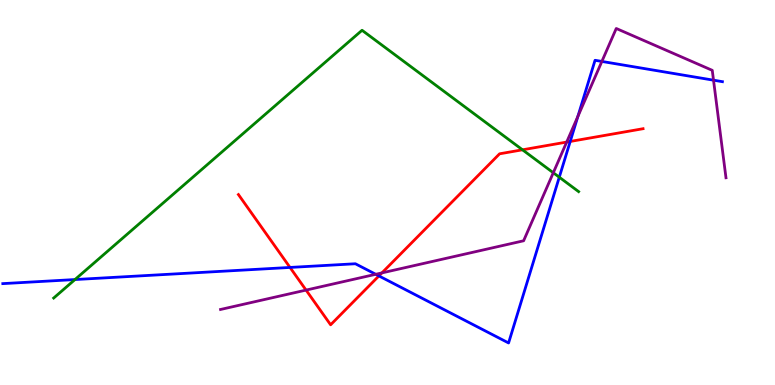[{'lines': ['blue', 'red'], 'intersections': [{'x': 3.74, 'y': 3.05}, {'x': 4.89, 'y': 2.83}, {'x': 7.36, 'y': 6.33}]}, {'lines': ['green', 'red'], 'intersections': [{'x': 6.74, 'y': 6.11}]}, {'lines': ['purple', 'red'], 'intersections': [{'x': 3.95, 'y': 2.47}, {'x': 4.93, 'y': 2.91}, {'x': 7.31, 'y': 6.31}]}, {'lines': ['blue', 'green'], 'intersections': [{'x': 0.967, 'y': 2.74}, {'x': 7.22, 'y': 5.4}]}, {'lines': ['blue', 'purple'], 'intersections': [{'x': 4.85, 'y': 2.88}, {'x': 7.46, 'y': 6.98}, {'x': 7.77, 'y': 8.4}, {'x': 9.21, 'y': 7.92}]}, {'lines': ['green', 'purple'], 'intersections': [{'x': 7.14, 'y': 5.51}]}]